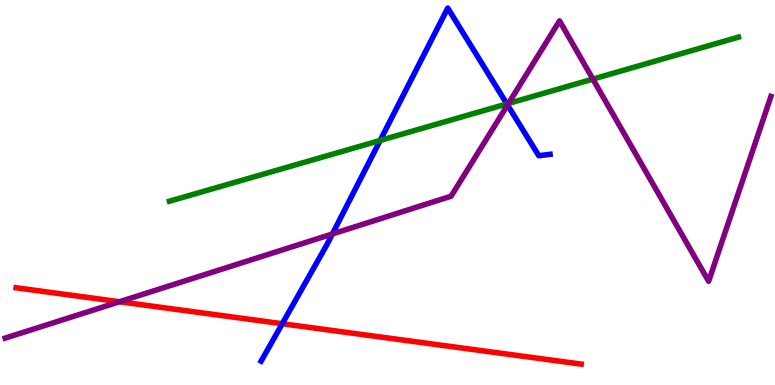[{'lines': ['blue', 'red'], 'intersections': [{'x': 3.64, 'y': 1.59}]}, {'lines': ['green', 'red'], 'intersections': []}, {'lines': ['purple', 'red'], 'intersections': [{'x': 1.54, 'y': 2.16}]}, {'lines': ['blue', 'green'], 'intersections': [{'x': 4.91, 'y': 6.35}, {'x': 6.54, 'y': 7.3}]}, {'lines': ['blue', 'purple'], 'intersections': [{'x': 4.29, 'y': 3.92}, {'x': 6.55, 'y': 7.27}]}, {'lines': ['green', 'purple'], 'intersections': [{'x': 6.56, 'y': 7.31}, {'x': 7.65, 'y': 7.95}]}]